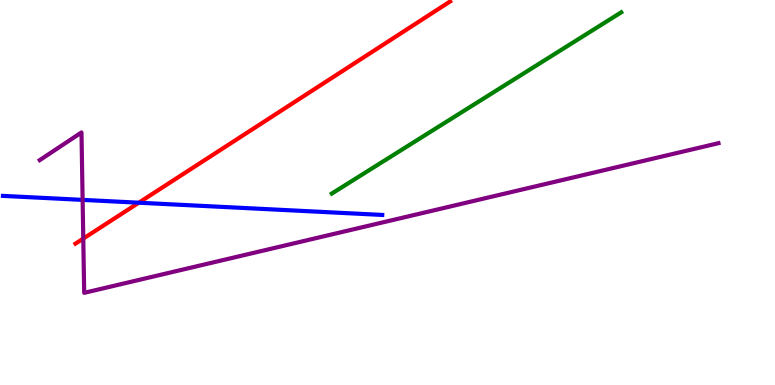[{'lines': ['blue', 'red'], 'intersections': [{'x': 1.79, 'y': 4.73}]}, {'lines': ['green', 'red'], 'intersections': []}, {'lines': ['purple', 'red'], 'intersections': [{'x': 1.07, 'y': 3.8}]}, {'lines': ['blue', 'green'], 'intersections': []}, {'lines': ['blue', 'purple'], 'intersections': [{'x': 1.07, 'y': 4.81}]}, {'lines': ['green', 'purple'], 'intersections': []}]